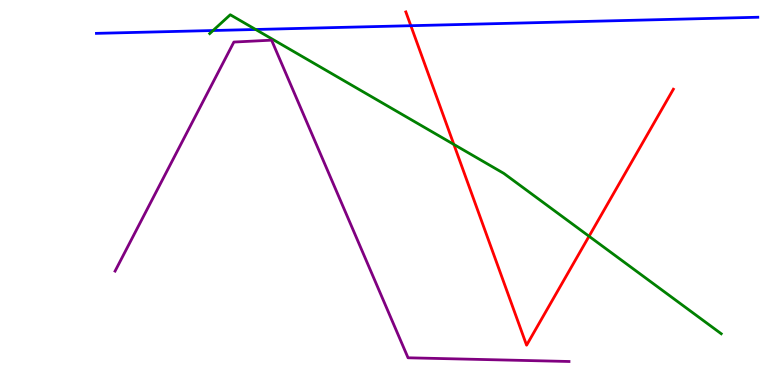[{'lines': ['blue', 'red'], 'intersections': [{'x': 5.3, 'y': 9.33}]}, {'lines': ['green', 'red'], 'intersections': [{'x': 5.86, 'y': 6.25}, {'x': 7.6, 'y': 3.86}]}, {'lines': ['purple', 'red'], 'intersections': []}, {'lines': ['blue', 'green'], 'intersections': [{'x': 2.75, 'y': 9.21}, {'x': 3.3, 'y': 9.23}]}, {'lines': ['blue', 'purple'], 'intersections': []}, {'lines': ['green', 'purple'], 'intersections': []}]